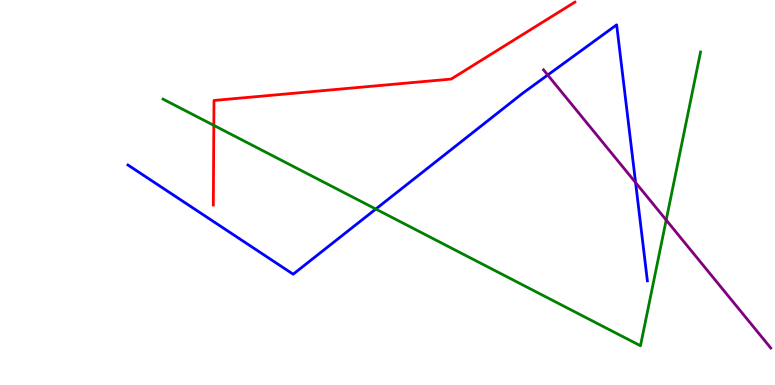[{'lines': ['blue', 'red'], 'intersections': []}, {'lines': ['green', 'red'], 'intersections': [{'x': 2.76, 'y': 6.74}]}, {'lines': ['purple', 'red'], 'intersections': []}, {'lines': ['blue', 'green'], 'intersections': [{'x': 4.85, 'y': 4.57}]}, {'lines': ['blue', 'purple'], 'intersections': [{'x': 7.07, 'y': 8.05}, {'x': 8.2, 'y': 5.26}]}, {'lines': ['green', 'purple'], 'intersections': [{'x': 8.6, 'y': 4.28}]}]